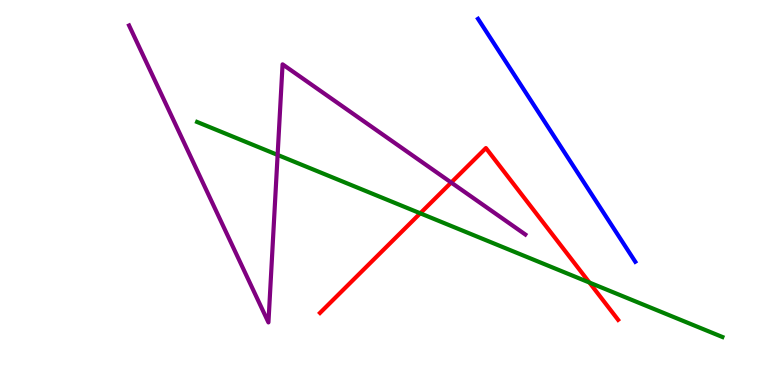[{'lines': ['blue', 'red'], 'intersections': []}, {'lines': ['green', 'red'], 'intersections': [{'x': 5.42, 'y': 4.46}, {'x': 7.61, 'y': 2.66}]}, {'lines': ['purple', 'red'], 'intersections': [{'x': 5.82, 'y': 5.26}]}, {'lines': ['blue', 'green'], 'intersections': []}, {'lines': ['blue', 'purple'], 'intersections': []}, {'lines': ['green', 'purple'], 'intersections': [{'x': 3.58, 'y': 5.98}]}]